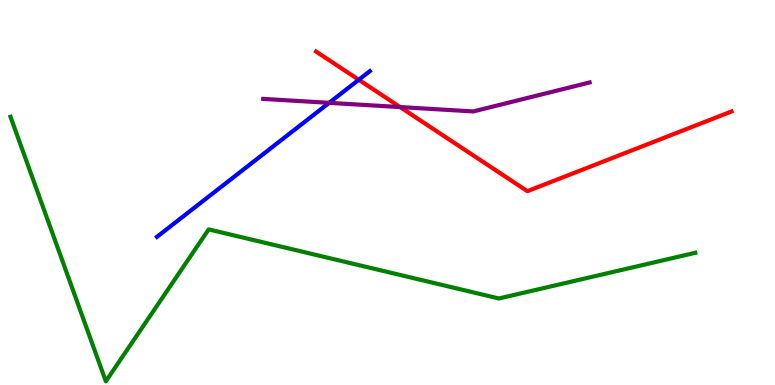[{'lines': ['blue', 'red'], 'intersections': [{'x': 4.63, 'y': 7.93}]}, {'lines': ['green', 'red'], 'intersections': []}, {'lines': ['purple', 'red'], 'intersections': [{'x': 5.16, 'y': 7.22}]}, {'lines': ['blue', 'green'], 'intersections': []}, {'lines': ['blue', 'purple'], 'intersections': [{'x': 4.25, 'y': 7.33}]}, {'lines': ['green', 'purple'], 'intersections': []}]